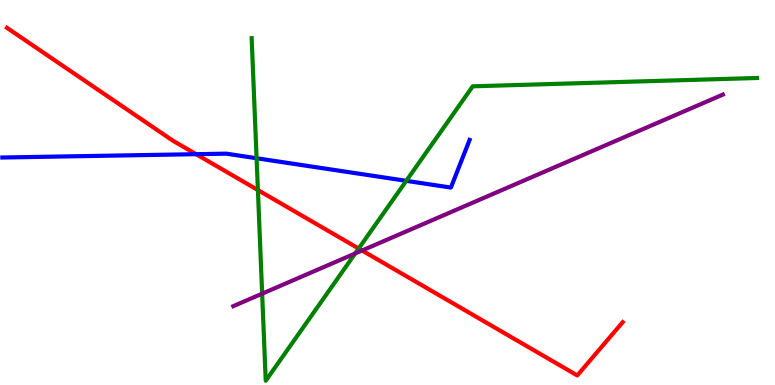[{'lines': ['blue', 'red'], 'intersections': [{'x': 2.53, 'y': 6.0}]}, {'lines': ['green', 'red'], 'intersections': [{'x': 3.33, 'y': 5.06}, {'x': 4.63, 'y': 3.54}]}, {'lines': ['purple', 'red'], 'intersections': [{'x': 4.67, 'y': 3.49}]}, {'lines': ['blue', 'green'], 'intersections': [{'x': 3.31, 'y': 5.89}, {'x': 5.24, 'y': 5.3}]}, {'lines': ['blue', 'purple'], 'intersections': []}, {'lines': ['green', 'purple'], 'intersections': [{'x': 3.38, 'y': 2.37}, {'x': 4.58, 'y': 3.42}]}]